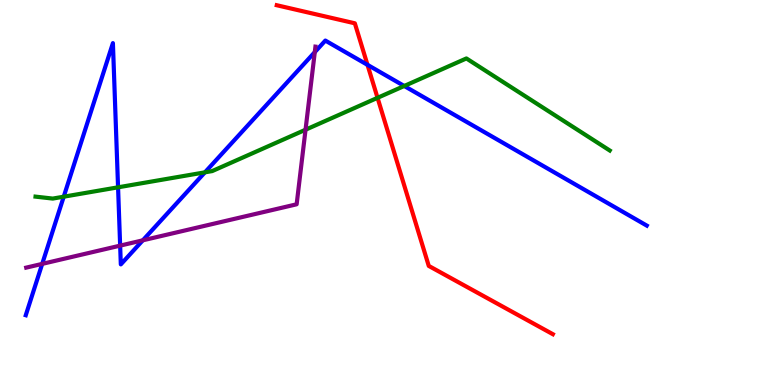[{'lines': ['blue', 'red'], 'intersections': [{'x': 4.74, 'y': 8.32}]}, {'lines': ['green', 'red'], 'intersections': [{'x': 4.87, 'y': 7.46}]}, {'lines': ['purple', 'red'], 'intersections': []}, {'lines': ['blue', 'green'], 'intersections': [{'x': 0.822, 'y': 4.89}, {'x': 1.52, 'y': 5.13}, {'x': 2.64, 'y': 5.52}, {'x': 5.22, 'y': 7.77}]}, {'lines': ['blue', 'purple'], 'intersections': [{'x': 0.545, 'y': 3.15}, {'x': 1.55, 'y': 3.62}, {'x': 1.84, 'y': 3.76}, {'x': 4.06, 'y': 8.65}]}, {'lines': ['green', 'purple'], 'intersections': [{'x': 3.94, 'y': 6.63}]}]